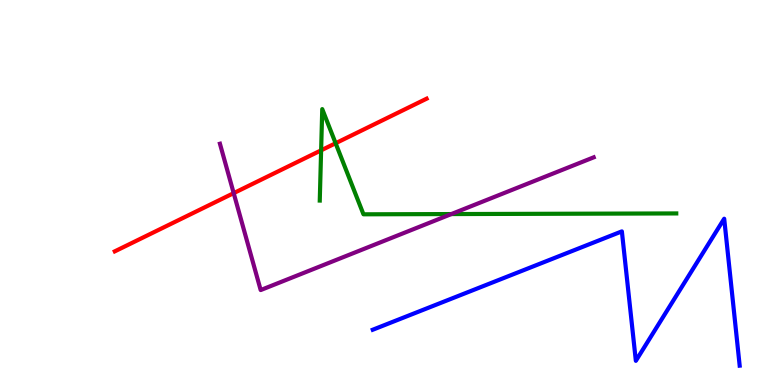[{'lines': ['blue', 'red'], 'intersections': []}, {'lines': ['green', 'red'], 'intersections': [{'x': 4.14, 'y': 6.1}, {'x': 4.33, 'y': 6.28}]}, {'lines': ['purple', 'red'], 'intersections': [{'x': 3.02, 'y': 4.98}]}, {'lines': ['blue', 'green'], 'intersections': []}, {'lines': ['blue', 'purple'], 'intersections': []}, {'lines': ['green', 'purple'], 'intersections': [{'x': 5.82, 'y': 4.44}]}]